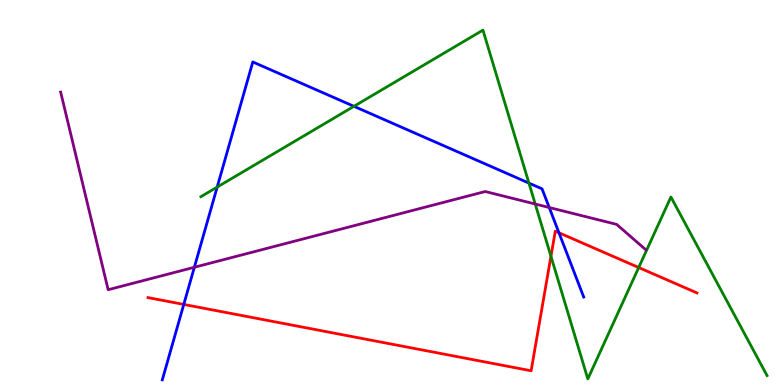[{'lines': ['blue', 'red'], 'intersections': [{'x': 2.37, 'y': 2.09}, {'x': 7.21, 'y': 3.95}]}, {'lines': ['green', 'red'], 'intersections': [{'x': 7.11, 'y': 3.34}, {'x': 8.24, 'y': 3.05}]}, {'lines': ['purple', 'red'], 'intersections': []}, {'lines': ['blue', 'green'], 'intersections': [{'x': 2.8, 'y': 5.14}, {'x': 4.57, 'y': 7.24}, {'x': 6.83, 'y': 5.24}]}, {'lines': ['blue', 'purple'], 'intersections': [{'x': 2.51, 'y': 3.06}, {'x': 7.09, 'y': 4.61}]}, {'lines': ['green', 'purple'], 'intersections': [{'x': 6.91, 'y': 4.7}]}]